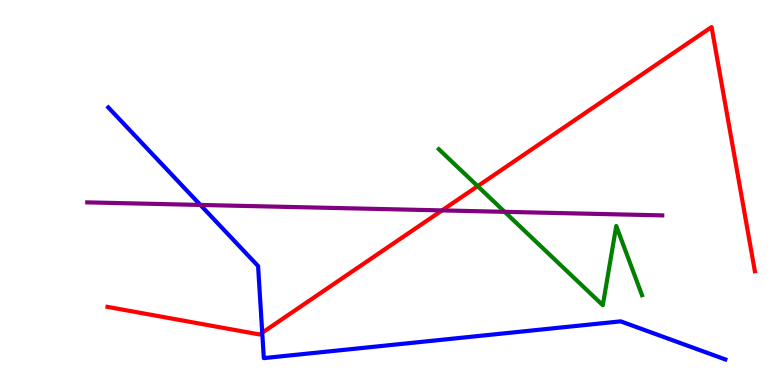[{'lines': ['blue', 'red'], 'intersections': [{'x': 3.38, 'y': 1.36}]}, {'lines': ['green', 'red'], 'intersections': [{'x': 6.16, 'y': 5.16}]}, {'lines': ['purple', 'red'], 'intersections': [{'x': 5.7, 'y': 4.53}]}, {'lines': ['blue', 'green'], 'intersections': []}, {'lines': ['blue', 'purple'], 'intersections': [{'x': 2.59, 'y': 4.68}]}, {'lines': ['green', 'purple'], 'intersections': [{'x': 6.51, 'y': 4.5}]}]